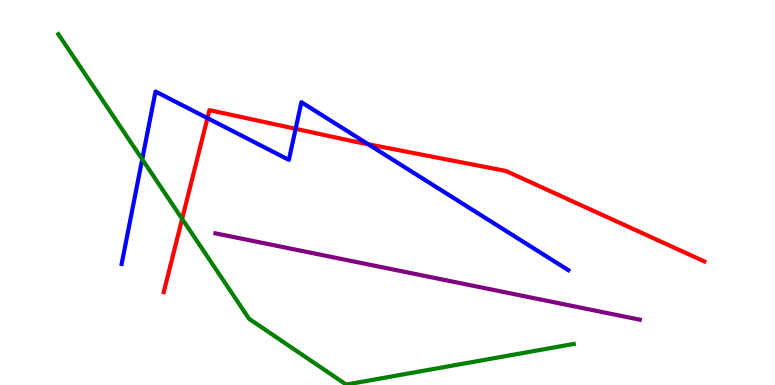[{'lines': ['blue', 'red'], 'intersections': [{'x': 2.68, 'y': 6.93}, {'x': 3.81, 'y': 6.65}, {'x': 4.75, 'y': 6.25}]}, {'lines': ['green', 'red'], 'intersections': [{'x': 2.35, 'y': 4.31}]}, {'lines': ['purple', 'red'], 'intersections': []}, {'lines': ['blue', 'green'], 'intersections': [{'x': 1.83, 'y': 5.86}]}, {'lines': ['blue', 'purple'], 'intersections': []}, {'lines': ['green', 'purple'], 'intersections': []}]